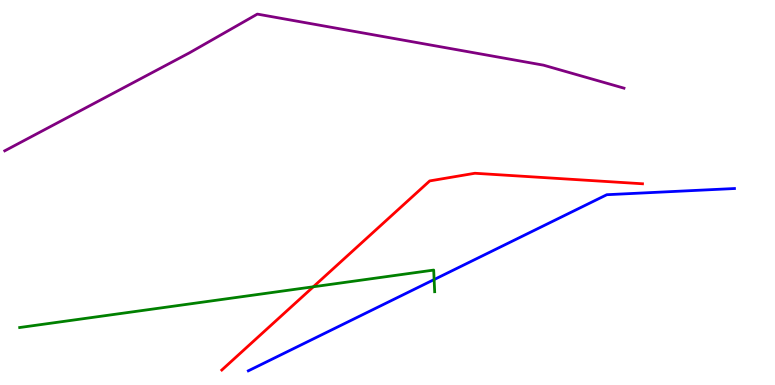[{'lines': ['blue', 'red'], 'intersections': []}, {'lines': ['green', 'red'], 'intersections': [{'x': 4.04, 'y': 2.55}]}, {'lines': ['purple', 'red'], 'intersections': []}, {'lines': ['blue', 'green'], 'intersections': [{'x': 5.6, 'y': 2.74}]}, {'lines': ['blue', 'purple'], 'intersections': []}, {'lines': ['green', 'purple'], 'intersections': []}]